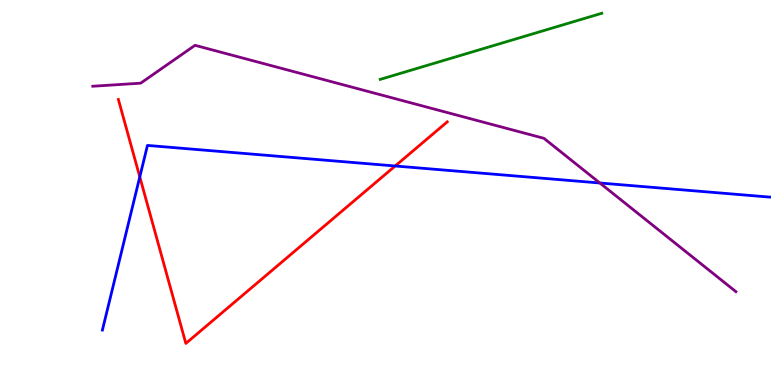[{'lines': ['blue', 'red'], 'intersections': [{'x': 1.8, 'y': 5.41}, {'x': 5.1, 'y': 5.69}]}, {'lines': ['green', 'red'], 'intersections': []}, {'lines': ['purple', 'red'], 'intersections': []}, {'lines': ['blue', 'green'], 'intersections': []}, {'lines': ['blue', 'purple'], 'intersections': [{'x': 7.74, 'y': 5.25}]}, {'lines': ['green', 'purple'], 'intersections': []}]